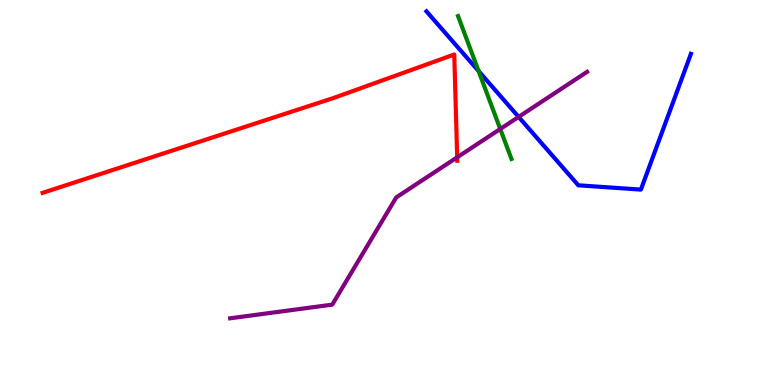[{'lines': ['blue', 'red'], 'intersections': []}, {'lines': ['green', 'red'], 'intersections': []}, {'lines': ['purple', 'red'], 'intersections': [{'x': 5.9, 'y': 5.91}]}, {'lines': ['blue', 'green'], 'intersections': [{'x': 6.18, 'y': 8.15}]}, {'lines': ['blue', 'purple'], 'intersections': [{'x': 6.69, 'y': 6.96}]}, {'lines': ['green', 'purple'], 'intersections': [{'x': 6.45, 'y': 6.65}]}]